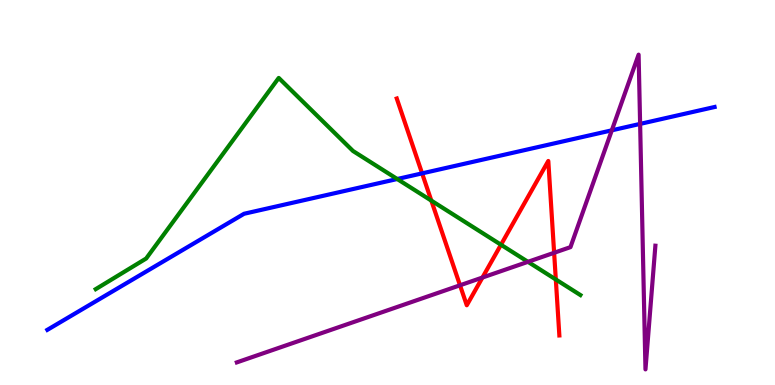[{'lines': ['blue', 'red'], 'intersections': [{'x': 5.45, 'y': 5.5}]}, {'lines': ['green', 'red'], 'intersections': [{'x': 5.57, 'y': 4.79}, {'x': 6.46, 'y': 3.64}, {'x': 7.17, 'y': 2.74}]}, {'lines': ['purple', 'red'], 'intersections': [{'x': 5.94, 'y': 2.59}, {'x': 6.23, 'y': 2.79}, {'x': 7.15, 'y': 3.43}]}, {'lines': ['blue', 'green'], 'intersections': [{'x': 5.13, 'y': 5.35}]}, {'lines': ['blue', 'purple'], 'intersections': [{'x': 7.89, 'y': 6.62}, {'x': 8.26, 'y': 6.78}]}, {'lines': ['green', 'purple'], 'intersections': [{'x': 6.81, 'y': 3.2}]}]